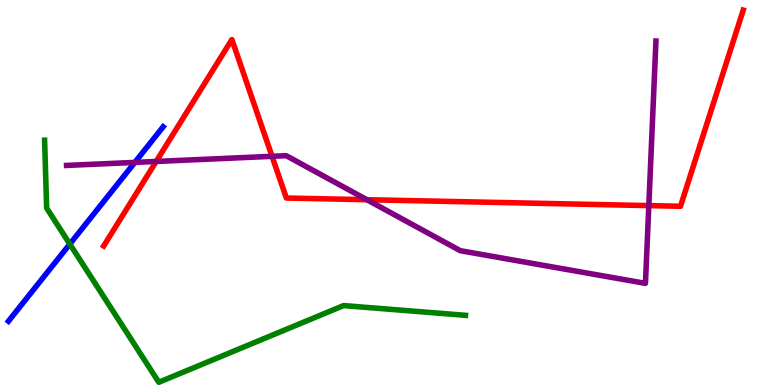[{'lines': ['blue', 'red'], 'intersections': []}, {'lines': ['green', 'red'], 'intersections': []}, {'lines': ['purple', 'red'], 'intersections': [{'x': 2.02, 'y': 5.81}, {'x': 3.51, 'y': 5.94}, {'x': 4.73, 'y': 4.81}, {'x': 8.37, 'y': 4.66}]}, {'lines': ['blue', 'green'], 'intersections': [{'x': 0.901, 'y': 3.66}]}, {'lines': ['blue', 'purple'], 'intersections': [{'x': 1.74, 'y': 5.78}]}, {'lines': ['green', 'purple'], 'intersections': []}]